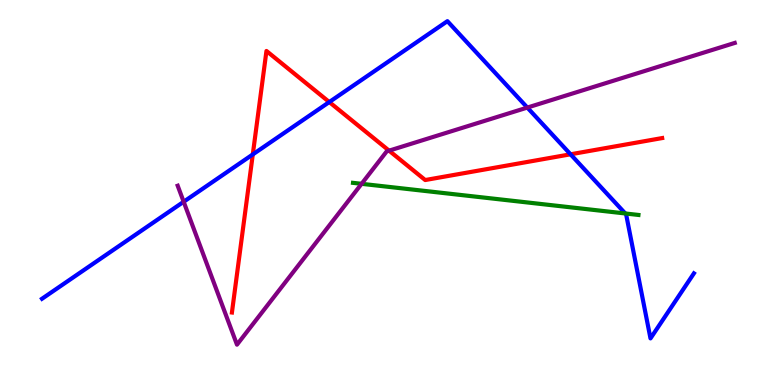[{'lines': ['blue', 'red'], 'intersections': [{'x': 3.26, 'y': 5.99}, {'x': 4.25, 'y': 7.35}, {'x': 7.36, 'y': 5.99}]}, {'lines': ['green', 'red'], 'intersections': []}, {'lines': ['purple', 'red'], 'intersections': [{'x': 5.02, 'y': 6.09}]}, {'lines': ['blue', 'green'], 'intersections': [{'x': 8.07, 'y': 4.46}]}, {'lines': ['blue', 'purple'], 'intersections': [{'x': 2.37, 'y': 4.76}, {'x': 6.8, 'y': 7.21}]}, {'lines': ['green', 'purple'], 'intersections': [{'x': 4.67, 'y': 5.23}]}]